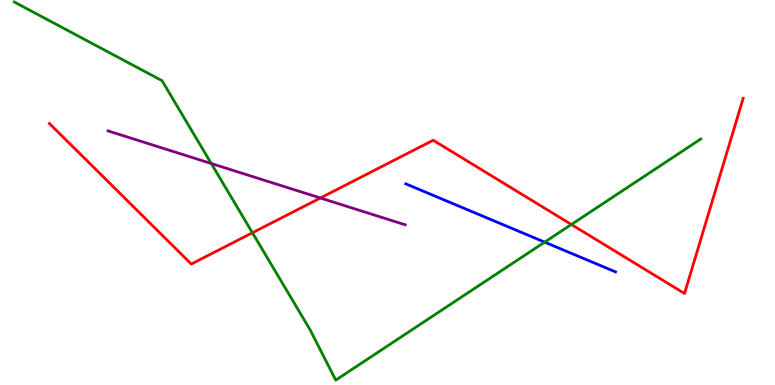[{'lines': ['blue', 'red'], 'intersections': []}, {'lines': ['green', 'red'], 'intersections': [{'x': 3.26, 'y': 3.95}, {'x': 7.37, 'y': 4.17}]}, {'lines': ['purple', 'red'], 'intersections': [{'x': 4.13, 'y': 4.86}]}, {'lines': ['blue', 'green'], 'intersections': [{'x': 7.03, 'y': 3.71}]}, {'lines': ['blue', 'purple'], 'intersections': []}, {'lines': ['green', 'purple'], 'intersections': [{'x': 2.73, 'y': 5.75}]}]